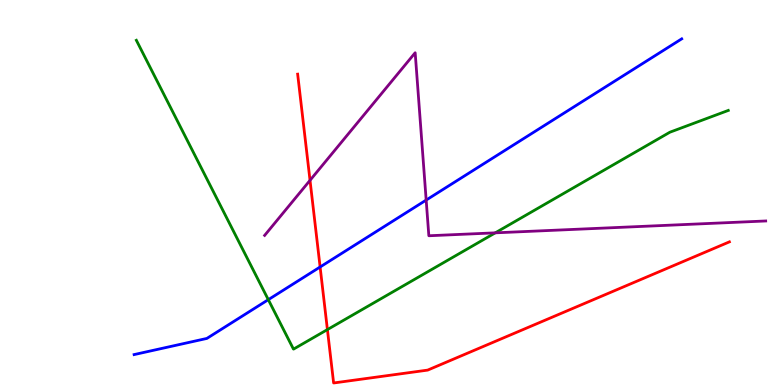[{'lines': ['blue', 'red'], 'intersections': [{'x': 4.13, 'y': 3.07}]}, {'lines': ['green', 'red'], 'intersections': [{'x': 4.22, 'y': 1.44}]}, {'lines': ['purple', 'red'], 'intersections': [{'x': 4.0, 'y': 5.32}]}, {'lines': ['blue', 'green'], 'intersections': [{'x': 3.46, 'y': 2.22}]}, {'lines': ['blue', 'purple'], 'intersections': [{'x': 5.5, 'y': 4.8}]}, {'lines': ['green', 'purple'], 'intersections': [{'x': 6.39, 'y': 3.95}]}]